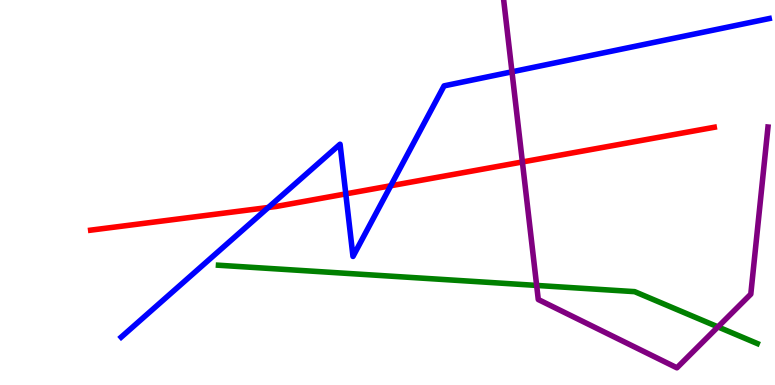[{'lines': ['blue', 'red'], 'intersections': [{'x': 3.46, 'y': 4.61}, {'x': 4.46, 'y': 4.96}, {'x': 5.04, 'y': 5.18}]}, {'lines': ['green', 'red'], 'intersections': []}, {'lines': ['purple', 'red'], 'intersections': [{'x': 6.74, 'y': 5.79}]}, {'lines': ['blue', 'green'], 'intersections': []}, {'lines': ['blue', 'purple'], 'intersections': [{'x': 6.61, 'y': 8.13}]}, {'lines': ['green', 'purple'], 'intersections': [{'x': 6.92, 'y': 2.59}, {'x': 9.26, 'y': 1.51}]}]